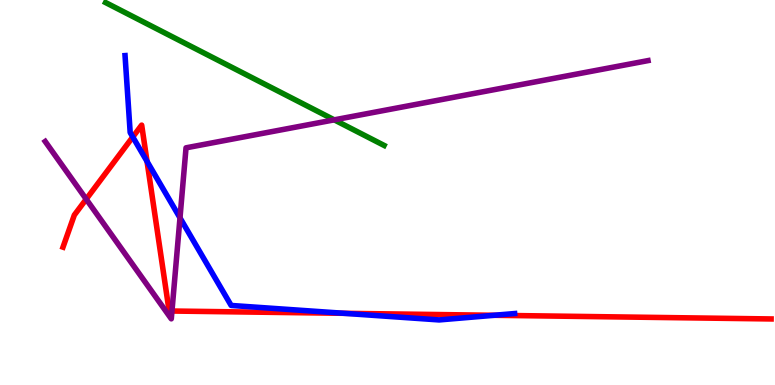[{'lines': ['blue', 'red'], 'intersections': [{'x': 1.71, 'y': 6.44}, {'x': 1.9, 'y': 5.81}, {'x': 4.44, 'y': 1.86}, {'x': 6.38, 'y': 1.81}]}, {'lines': ['green', 'red'], 'intersections': []}, {'lines': ['purple', 'red'], 'intersections': [{'x': 1.11, 'y': 4.83}, {'x': 2.22, 'y': 1.92}]}, {'lines': ['blue', 'green'], 'intersections': []}, {'lines': ['blue', 'purple'], 'intersections': [{'x': 2.32, 'y': 4.34}]}, {'lines': ['green', 'purple'], 'intersections': [{'x': 4.31, 'y': 6.89}]}]